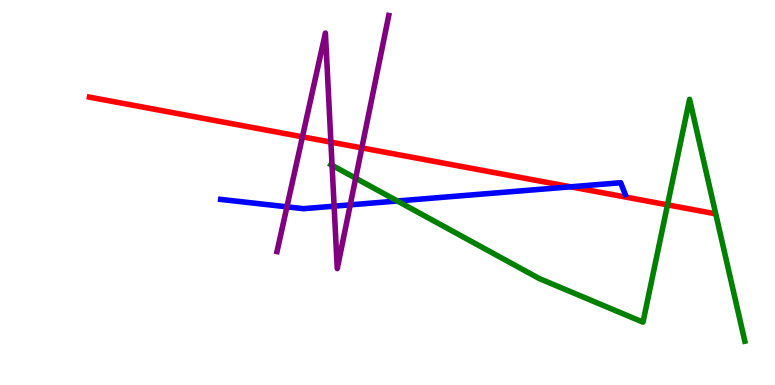[{'lines': ['blue', 'red'], 'intersections': [{'x': 7.36, 'y': 5.15}]}, {'lines': ['green', 'red'], 'intersections': [{'x': 8.61, 'y': 4.68}]}, {'lines': ['purple', 'red'], 'intersections': [{'x': 3.9, 'y': 6.45}, {'x': 4.27, 'y': 6.31}, {'x': 4.67, 'y': 6.16}]}, {'lines': ['blue', 'green'], 'intersections': [{'x': 5.13, 'y': 4.78}]}, {'lines': ['blue', 'purple'], 'intersections': [{'x': 3.7, 'y': 4.63}, {'x': 4.31, 'y': 4.64}, {'x': 4.52, 'y': 4.68}]}, {'lines': ['green', 'purple'], 'intersections': [{'x': 4.28, 'y': 5.71}, {'x': 4.59, 'y': 5.37}]}]